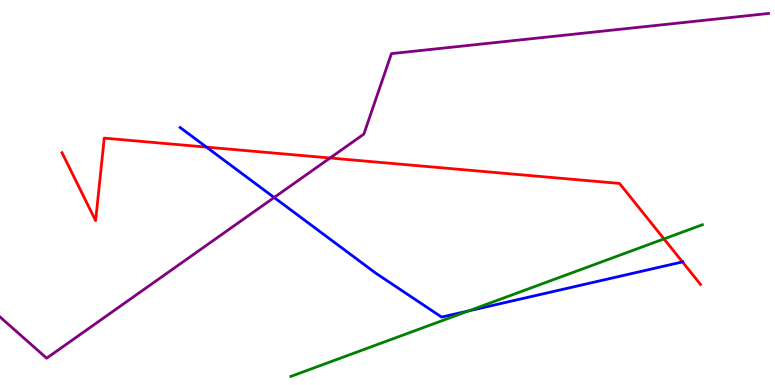[{'lines': ['blue', 'red'], 'intersections': [{'x': 2.66, 'y': 6.18}, {'x': 8.81, 'y': 3.2}]}, {'lines': ['green', 'red'], 'intersections': [{'x': 8.57, 'y': 3.79}]}, {'lines': ['purple', 'red'], 'intersections': [{'x': 4.26, 'y': 5.9}]}, {'lines': ['blue', 'green'], 'intersections': [{'x': 6.05, 'y': 1.92}]}, {'lines': ['blue', 'purple'], 'intersections': [{'x': 3.54, 'y': 4.87}]}, {'lines': ['green', 'purple'], 'intersections': []}]